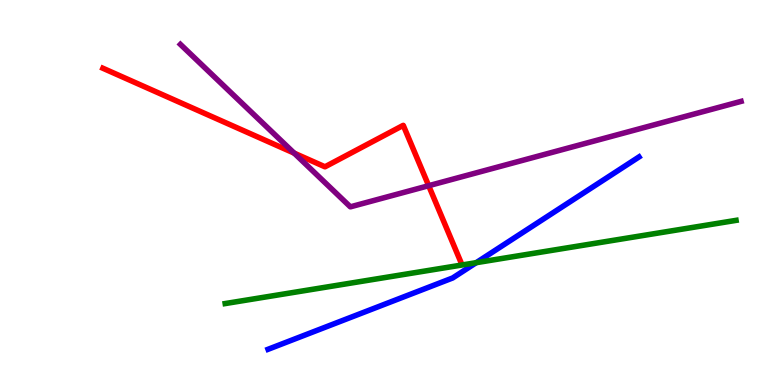[{'lines': ['blue', 'red'], 'intersections': []}, {'lines': ['green', 'red'], 'intersections': []}, {'lines': ['purple', 'red'], 'intersections': [{'x': 3.8, 'y': 6.02}, {'x': 5.53, 'y': 5.18}]}, {'lines': ['blue', 'green'], 'intersections': [{'x': 6.14, 'y': 3.18}]}, {'lines': ['blue', 'purple'], 'intersections': []}, {'lines': ['green', 'purple'], 'intersections': []}]